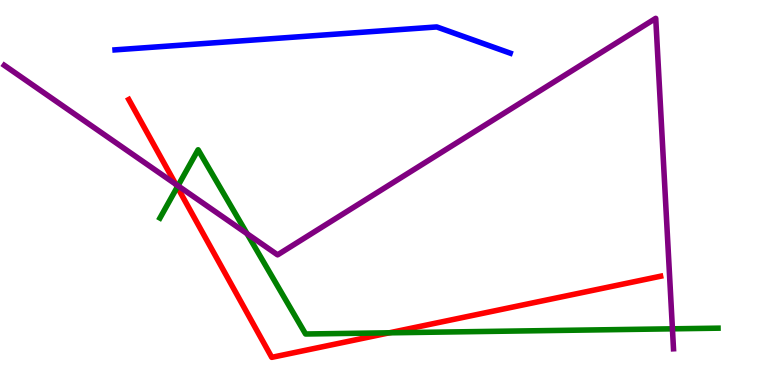[{'lines': ['blue', 'red'], 'intersections': []}, {'lines': ['green', 'red'], 'intersections': [{'x': 2.29, 'y': 5.14}, {'x': 5.02, 'y': 1.36}]}, {'lines': ['purple', 'red'], 'intersections': [{'x': 2.27, 'y': 5.22}]}, {'lines': ['blue', 'green'], 'intersections': []}, {'lines': ['blue', 'purple'], 'intersections': []}, {'lines': ['green', 'purple'], 'intersections': [{'x': 2.3, 'y': 5.17}, {'x': 3.19, 'y': 3.93}, {'x': 8.68, 'y': 1.46}]}]